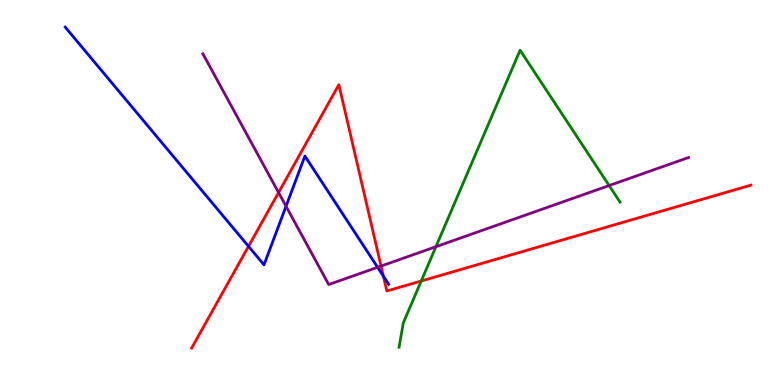[{'lines': ['blue', 'red'], 'intersections': [{'x': 3.21, 'y': 3.6}, {'x': 4.95, 'y': 2.83}]}, {'lines': ['green', 'red'], 'intersections': [{'x': 5.44, 'y': 2.7}]}, {'lines': ['purple', 'red'], 'intersections': [{'x': 3.59, 'y': 5.0}, {'x': 4.92, 'y': 3.09}]}, {'lines': ['blue', 'green'], 'intersections': []}, {'lines': ['blue', 'purple'], 'intersections': [{'x': 3.69, 'y': 4.64}, {'x': 4.87, 'y': 3.06}]}, {'lines': ['green', 'purple'], 'intersections': [{'x': 5.62, 'y': 3.59}, {'x': 7.86, 'y': 5.18}]}]